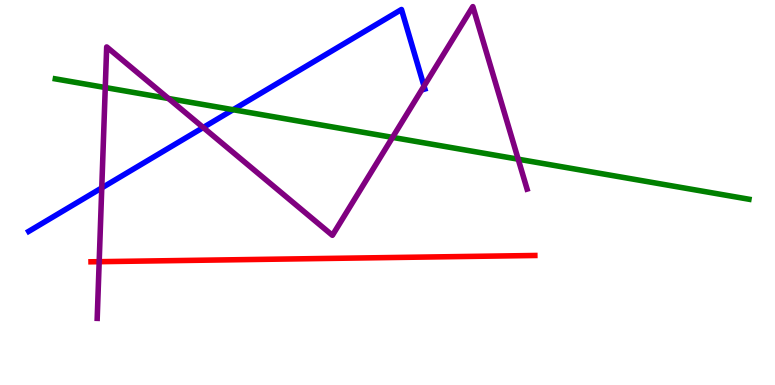[{'lines': ['blue', 'red'], 'intersections': []}, {'lines': ['green', 'red'], 'intersections': []}, {'lines': ['purple', 'red'], 'intersections': [{'x': 1.28, 'y': 3.2}]}, {'lines': ['blue', 'green'], 'intersections': [{'x': 3.01, 'y': 7.15}]}, {'lines': ['blue', 'purple'], 'intersections': [{'x': 1.31, 'y': 5.12}, {'x': 2.62, 'y': 6.69}, {'x': 5.47, 'y': 7.76}]}, {'lines': ['green', 'purple'], 'intersections': [{'x': 1.36, 'y': 7.73}, {'x': 2.17, 'y': 7.44}, {'x': 5.06, 'y': 6.43}, {'x': 6.69, 'y': 5.87}]}]